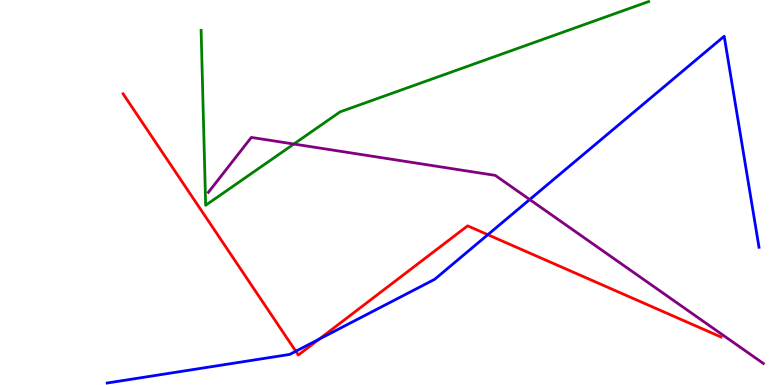[{'lines': ['blue', 'red'], 'intersections': [{'x': 3.82, 'y': 0.876}, {'x': 4.12, 'y': 1.19}, {'x': 6.29, 'y': 3.9}]}, {'lines': ['green', 'red'], 'intersections': []}, {'lines': ['purple', 'red'], 'intersections': []}, {'lines': ['blue', 'green'], 'intersections': []}, {'lines': ['blue', 'purple'], 'intersections': [{'x': 6.83, 'y': 4.82}]}, {'lines': ['green', 'purple'], 'intersections': [{'x': 3.79, 'y': 6.26}]}]